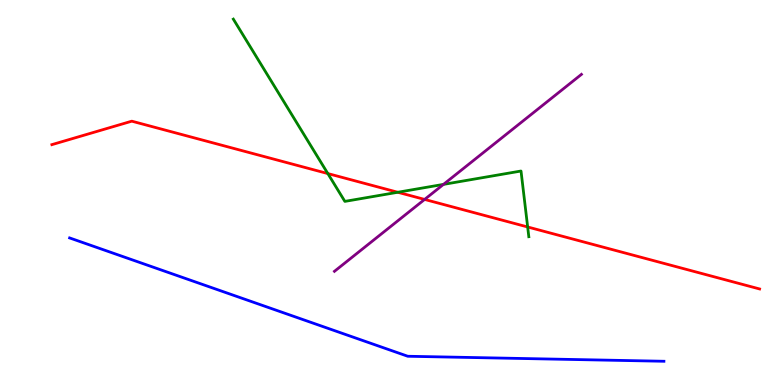[{'lines': ['blue', 'red'], 'intersections': []}, {'lines': ['green', 'red'], 'intersections': [{'x': 4.23, 'y': 5.49}, {'x': 5.13, 'y': 5.01}, {'x': 6.81, 'y': 4.1}]}, {'lines': ['purple', 'red'], 'intersections': [{'x': 5.48, 'y': 4.82}]}, {'lines': ['blue', 'green'], 'intersections': []}, {'lines': ['blue', 'purple'], 'intersections': []}, {'lines': ['green', 'purple'], 'intersections': [{'x': 5.72, 'y': 5.21}]}]